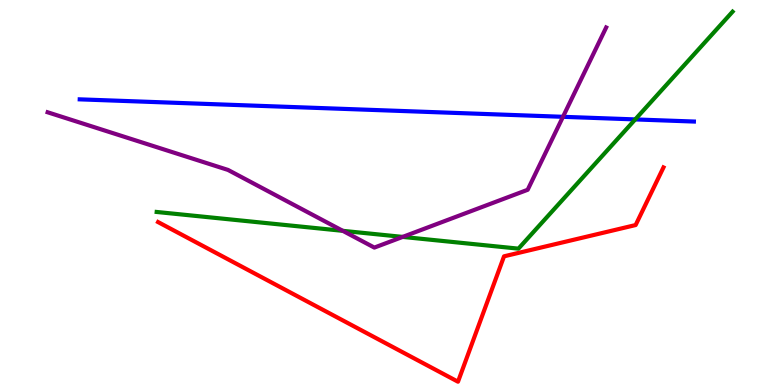[{'lines': ['blue', 'red'], 'intersections': []}, {'lines': ['green', 'red'], 'intersections': []}, {'lines': ['purple', 'red'], 'intersections': []}, {'lines': ['blue', 'green'], 'intersections': [{'x': 8.2, 'y': 6.9}]}, {'lines': ['blue', 'purple'], 'intersections': [{'x': 7.26, 'y': 6.97}]}, {'lines': ['green', 'purple'], 'intersections': [{'x': 4.42, 'y': 4.0}, {'x': 5.2, 'y': 3.85}]}]